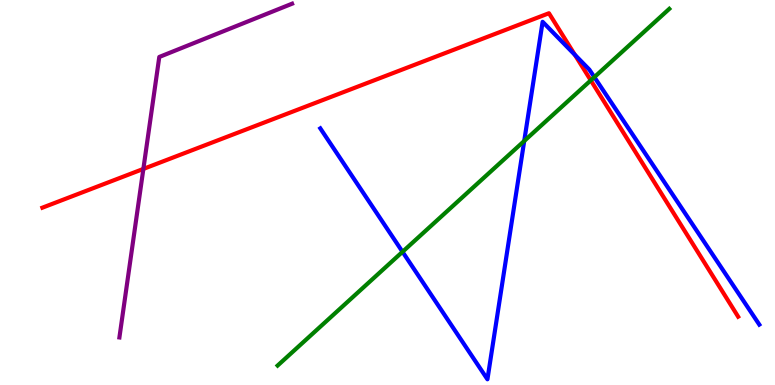[{'lines': ['blue', 'red'], 'intersections': [{'x': 7.42, 'y': 8.58}]}, {'lines': ['green', 'red'], 'intersections': [{'x': 7.62, 'y': 7.91}]}, {'lines': ['purple', 'red'], 'intersections': [{'x': 1.85, 'y': 5.61}]}, {'lines': ['blue', 'green'], 'intersections': [{'x': 5.19, 'y': 3.46}, {'x': 6.76, 'y': 6.34}, {'x': 7.67, 'y': 8.0}]}, {'lines': ['blue', 'purple'], 'intersections': []}, {'lines': ['green', 'purple'], 'intersections': []}]